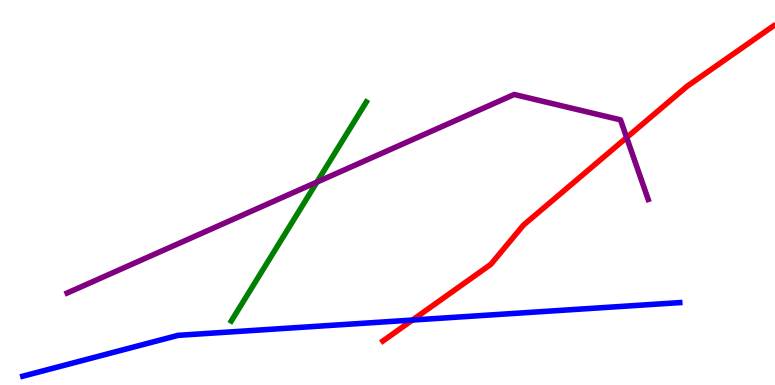[{'lines': ['blue', 'red'], 'intersections': [{'x': 5.32, 'y': 1.69}]}, {'lines': ['green', 'red'], 'intersections': []}, {'lines': ['purple', 'red'], 'intersections': [{'x': 8.09, 'y': 6.43}]}, {'lines': ['blue', 'green'], 'intersections': []}, {'lines': ['blue', 'purple'], 'intersections': []}, {'lines': ['green', 'purple'], 'intersections': [{'x': 4.09, 'y': 5.27}]}]